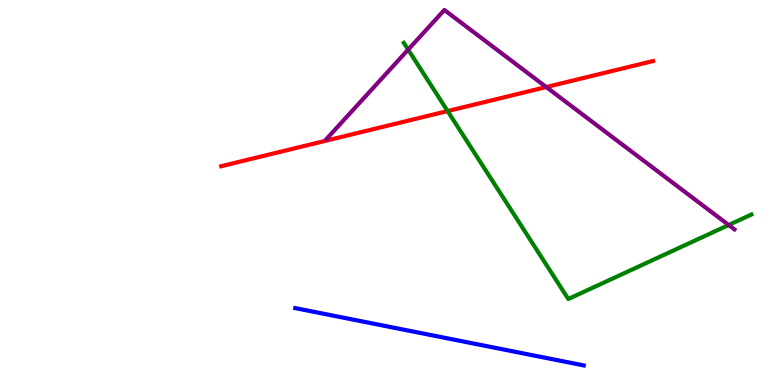[{'lines': ['blue', 'red'], 'intersections': []}, {'lines': ['green', 'red'], 'intersections': [{'x': 5.78, 'y': 7.11}]}, {'lines': ['purple', 'red'], 'intersections': [{'x': 7.05, 'y': 7.74}]}, {'lines': ['blue', 'green'], 'intersections': []}, {'lines': ['blue', 'purple'], 'intersections': []}, {'lines': ['green', 'purple'], 'intersections': [{'x': 5.27, 'y': 8.71}, {'x': 9.4, 'y': 4.16}]}]